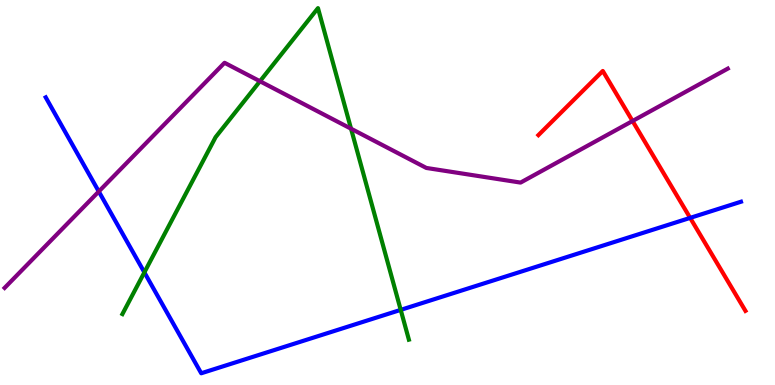[{'lines': ['blue', 'red'], 'intersections': [{'x': 8.91, 'y': 4.34}]}, {'lines': ['green', 'red'], 'intersections': []}, {'lines': ['purple', 'red'], 'intersections': [{'x': 8.16, 'y': 6.86}]}, {'lines': ['blue', 'green'], 'intersections': [{'x': 1.86, 'y': 2.93}, {'x': 5.17, 'y': 1.95}]}, {'lines': ['blue', 'purple'], 'intersections': [{'x': 1.27, 'y': 5.03}]}, {'lines': ['green', 'purple'], 'intersections': [{'x': 3.35, 'y': 7.89}, {'x': 4.53, 'y': 6.66}]}]